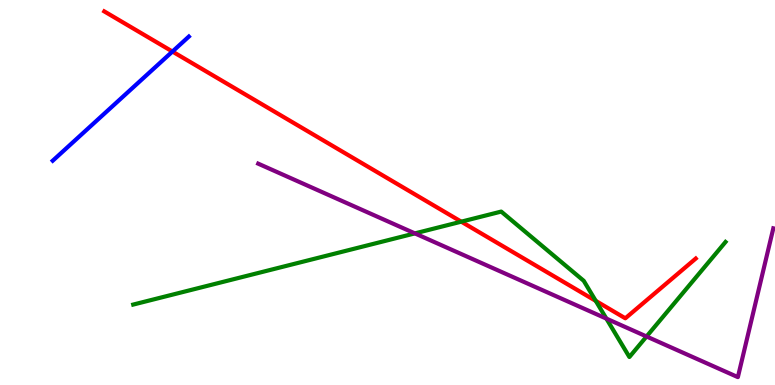[{'lines': ['blue', 'red'], 'intersections': [{'x': 2.23, 'y': 8.66}]}, {'lines': ['green', 'red'], 'intersections': [{'x': 5.95, 'y': 4.24}, {'x': 7.69, 'y': 2.18}]}, {'lines': ['purple', 'red'], 'intersections': []}, {'lines': ['blue', 'green'], 'intersections': []}, {'lines': ['blue', 'purple'], 'intersections': []}, {'lines': ['green', 'purple'], 'intersections': [{'x': 5.35, 'y': 3.94}, {'x': 7.82, 'y': 1.72}, {'x': 8.34, 'y': 1.26}]}]